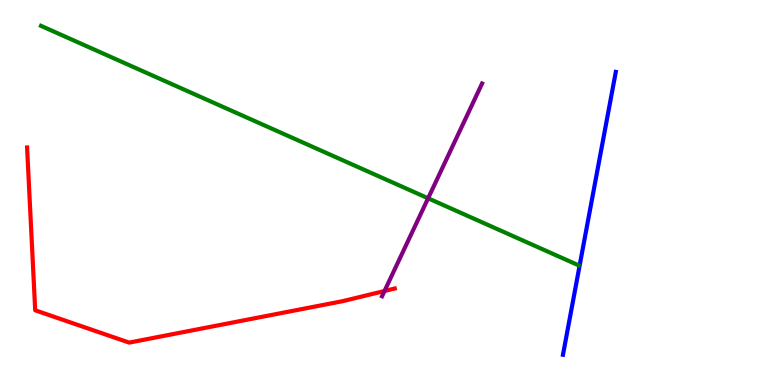[{'lines': ['blue', 'red'], 'intersections': []}, {'lines': ['green', 'red'], 'intersections': []}, {'lines': ['purple', 'red'], 'intersections': [{'x': 4.96, 'y': 2.44}]}, {'lines': ['blue', 'green'], 'intersections': []}, {'lines': ['blue', 'purple'], 'intersections': []}, {'lines': ['green', 'purple'], 'intersections': [{'x': 5.52, 'y': 4.85}]}]